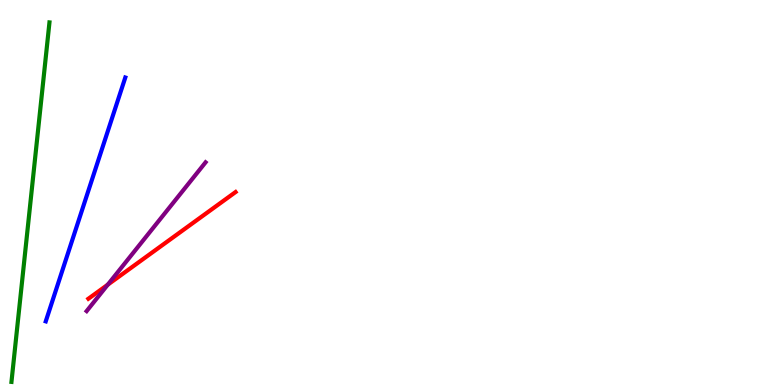[{'lines': ['blue', 'red'], 'intersections': []}, {'lines': ['green', 'red'], 'intersections': []}, {'lines': ['purple', 'red'], 'intersections': [{'x': 1.39, 'y': 2.61}]}, {'lines': ['blue', 'green'], 'intersections': []}, {'lines': ['blue', 'purple'], 'intersections': []}, {'lines': ['green', 'purple'], 'intersections': []}]